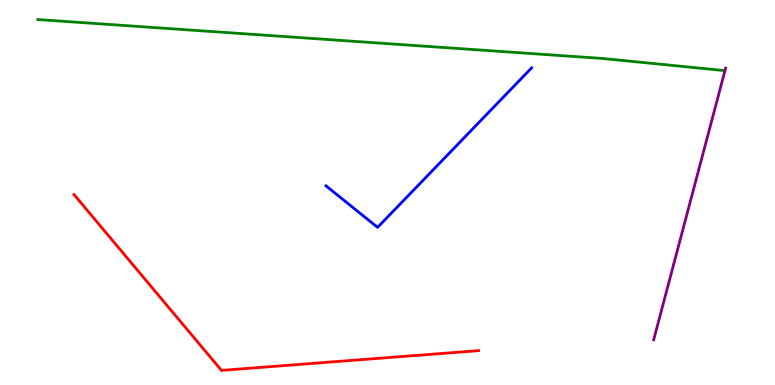[{'lines': ['blue', 'red'], 'intersections': []}, {'lines': ['green', 'red'], 'intersections': []}, {'lines': ['purple', 'red'], 'intersections': []}, {'lines': ['blue', 'green'], 'intersections': []}, {'lines': ['blue', 'purple'], 'intersections': []}, {'lines': ['green', 'purple'], 'intersections': []}]